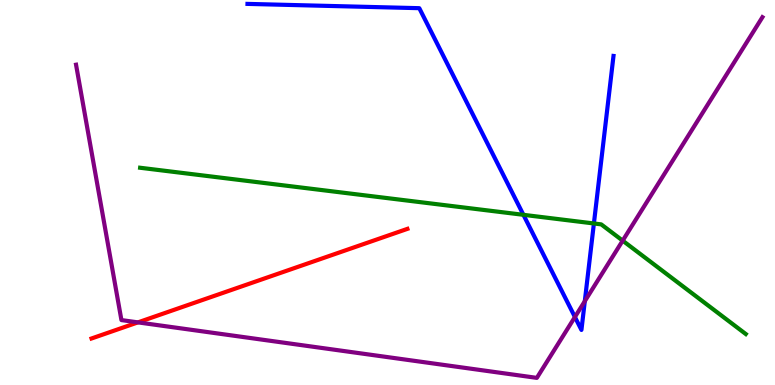[{'lines': ['blue', 'red'], 'intersections': []}, {'lines': ['green', 'red'], 'intersections': []}, {'lines': ['purple', 'red'], 'intersections': [{'x': 1.78, 'y': 1.63}]}, {'lines': ['blue', 'green'], 'intersections': [{'x': 6.75, 'y': 4.42}, {'x': 7.66, 'y': 4.2}]}, {'lines': ['blue', 'purple'], 'intersections': [{'x': 7.42, 'y': 1.77}, {'x': 7.55, 'y': 2.18}]}, {'lines': ['green', 'purple'], 'intersections': [{'x': 8.03, 'y': 3.75}]}]